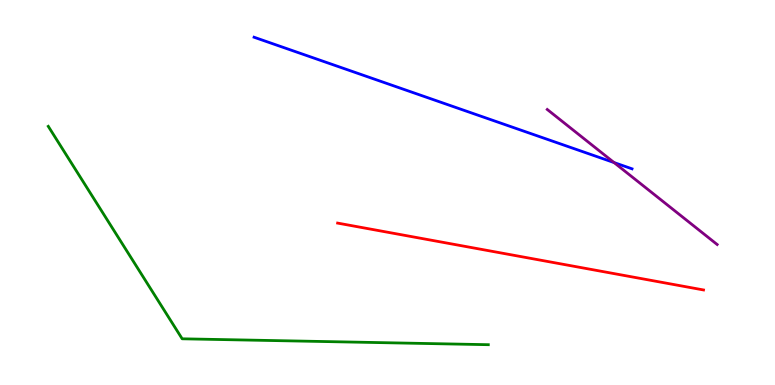[{'lines': ['blue', 'red'], 'intersections': []}, {'lines': ['green', 'red'], 'intersections': []}, {'lines': ['purple', 'red'], 'intersections': []}, {'lines': ['blue', 'green'], 'intersections': []}, {'lines': ['blue', 'purple'], 'intersections': [{'x': 7.92, 'y': 5.78}]}, {'lines': ['green', 'purple'], 'intersections': []}]